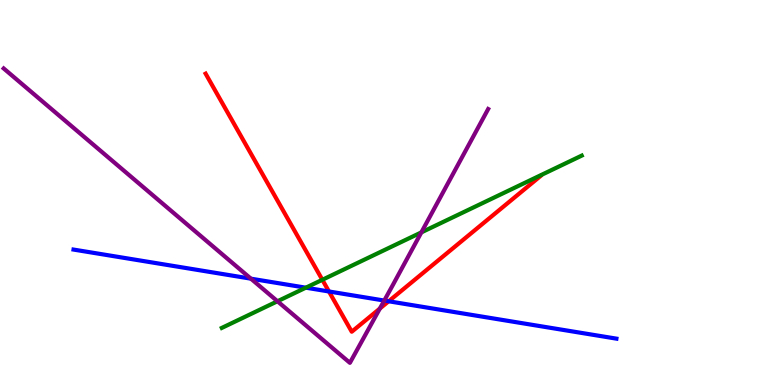[{'lines': ['blue', 'red'], 'intersections': [{'x': 4.24, 'y': 2.43}, {'x': 5.02, 'y': 2.17}]}, {'lines': ['green', 'red'], 'intersections': [{'x': 4.16, 'y': 2.73}]}, {'lines': ['purple', 'red'], 'intersections': [{'x': 4.9, 'y': 1.99}]}, {'lines': ['blue', 'green'], 'intersections': [{'x': 3.95, 'y': 2.53}]}, {'lines': ['blue', 'purple'], 'intersections': [{'x': 3.24, 'y': 2.76}, {'x': 4.96, 'y': 2.19}]}, {'lines': ['green', 'purple'], 'intersections': [{'x': 3.58, 'y': 2.17}, {'x': 5.44, 'y': 3.96}]}]